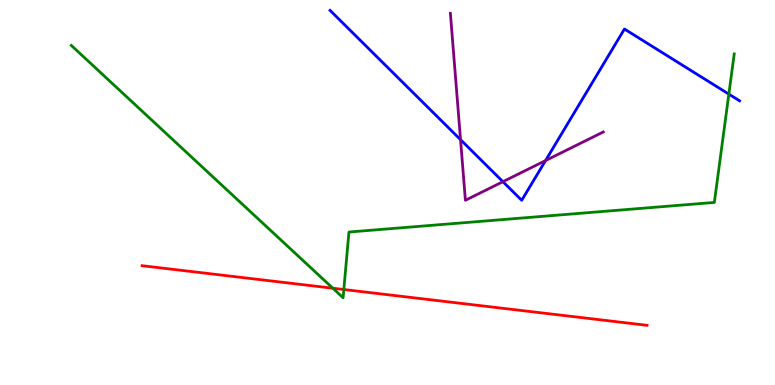[{'lines': ['blue', 'red'], 'intersections': []}, {'lines': ['green', 'red'], 'intersections': [{'x': 4.29, 'y': 2.51}, {'x': 4.44, 'y': 2.48}]}, {'lines': ['purple', 'red'], 'intersections': []}, {'lines': ['blue', 'green'], 'intersections': [{'x': 9.4, 'y': 7.56}]}, {'lines': ['blue', 'purple'], 'intersections': [{'x': 5.94, 'y': 6.37}, {'x': 6.49, 'y': 5.28}, {'x': 7.04, 'y': 5.83}]}, {'lines': ['green', 'purple'], 'intersections': []}]